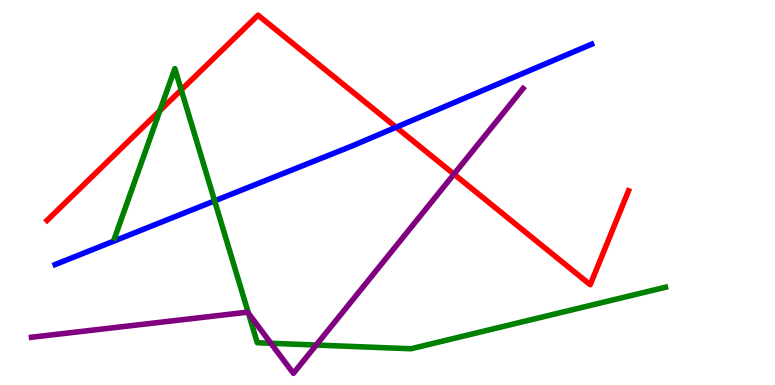[{'lines': ['blue', 'red'], 'intersections': [{'x': 5.11, 'y': 6.69}]}, {'lines': ['green', 'red'], 'intersections': [{'x': 2.06, 'y': 7.12}, {'x': 2.34, 'y': 7.66}]}, {'lines': ['purple', 'red'], 'intersections': [{'x': 5.86, 'y': 5.48}]}, {'lines': ['blue', 'green'], 'intersections': [{'x': 2.77, 'y': 4.78}]}, {'lines': ['blue', 'purple'], 'intersections': []}, {'lines': ['green', 'purple'], 'intersections': [{'x': 3.21, 'y': 1.86}, {'x': 3.5, 'y': 1.08}, {'x': 4.08, 'y': 1.04}]}]